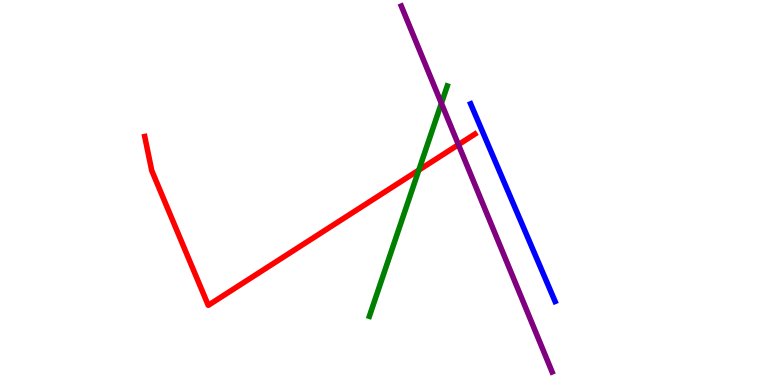[{'lines': ['blue', 'red'], 'intersections': []}, {'lines': ['green', 'red'], 'intersections': [{'x': 5.4, 'y': 5.58}]}, {'lines': ['purple', 'red'], 'intersections': [{'x': 5.92, 'y': 6.24}]}, {'lines': ['blue', 'green'], 'intersections': []}, {'lines': ['blue', 'purple'], 'intersections': []}, {'lines': ['green', 'purple'], 'intersections': [{'x': 5.7, 'y': 7.32}]}]